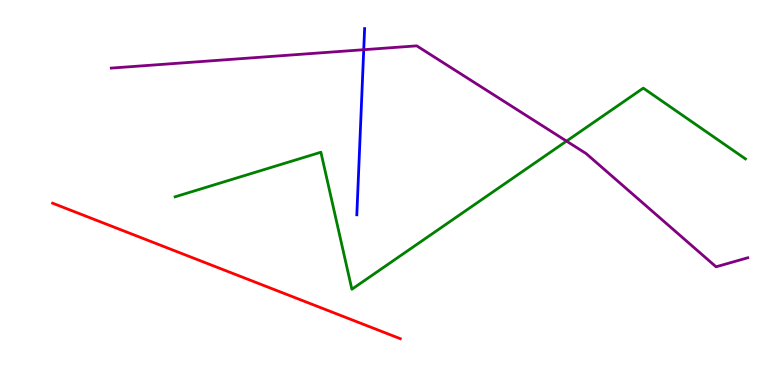[{'lines': ['blue', 'red'], 'intersections': []}, {'lines': ['green', 'red'], 'intersections': []}, {'lines': ['purple', 'red'], 'intersections': []}, {'lines': ['blue', 'green'], 'intersections': []}, {'lines': ['blue', 'purple'], 'intersections': [{'x': 4.69, 'y': 8.71}]}, {'lines': ['green', 'purple'], 'intersections': [{'x': 7.31, 'y': 6.33}]}]